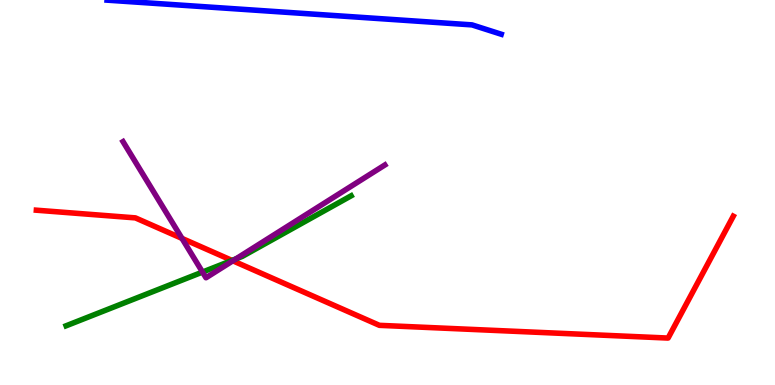[{'lines': ['blue', 'red'], 'intersections': []}, {'lines': ['green', 'red'], 'intersections': [{'x': 2.99, 'y': 3.24}]}, {'lines': ['purple', 'red'], 'intersections': [{'x': 2.35, 'y': 3.81}, {'x': 3.0, 'y': 3.23}]}, {'lines': ['blue', 'green'], 'intersections': []}, {'lines': ['blue', 'purple'], 'intersections': []}, {'lines': ['green', 'purple'], 'intersections': [{'x': 2.61, 'y': 2.93}, {'x': 3.04, 'y': 3.27}]}]